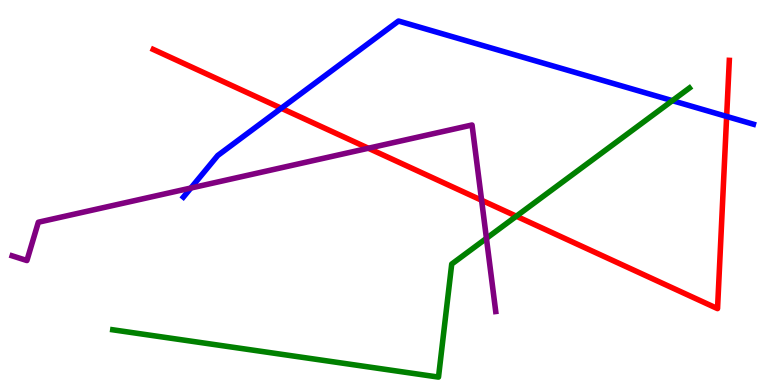[{'lines': ['blue', 'red'], 'intersections': [{'x': 3.63, 'y': 7.19}, {'x': 9.38, 'y': 6.98}]}, {'lines': ['green', 'red'], 'intersections': [{'x': 6.66, 'y': 4.38}]}, {'lines': ['purple', 'red'], 'intersections': [{'x': 4.75, 'y': 6.15}, {'x': 6.21, 'y': 4.8}]}, {'lines': ['blue', 'green'], 'intersections': [{'x': 8.68, 'y': 7.39}]}, {'lines': ['blue', 'purple'], 'intersections': [{'x': 2.46, 'y': 5.12}]}, {'lines': ['green', 'purple'], 'intersections': [{'x': 6.28, 'y': 3.81}]}]